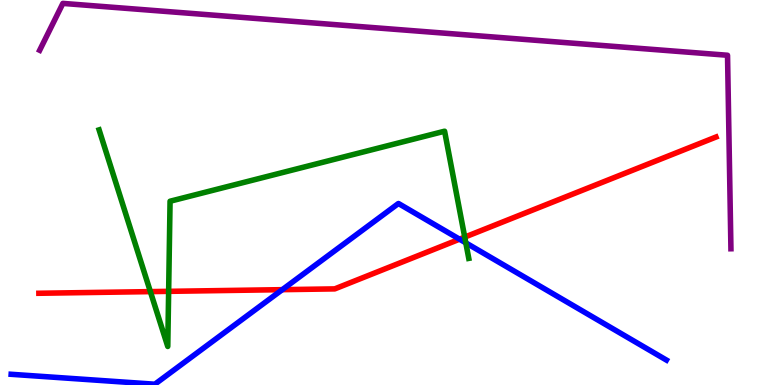[{'lines': ['blue', 'red'], 'intersections': [{'x': 3.64, 'y': 2.48}, {'x': 5.93, 'y': 3.79}]}, {'lines': ['green', 'red'], 'intersections': [{'x': 1.94, 'y': 2.43}, {'x': 2.18, 'y': 2.43}, {'x': 6.0, 'y': 3.84}]}, {'lines': ['purple', 'red'], 'intersections': []}, {'lines': ['blue', 'green'], 'intersections': [{'x': 6.01, 'y': 3.69}]}, {'lines': ['blue', 'purple'], 'intersections': []}, {'lines': ['green', 'purple'], 'intersections': []}]